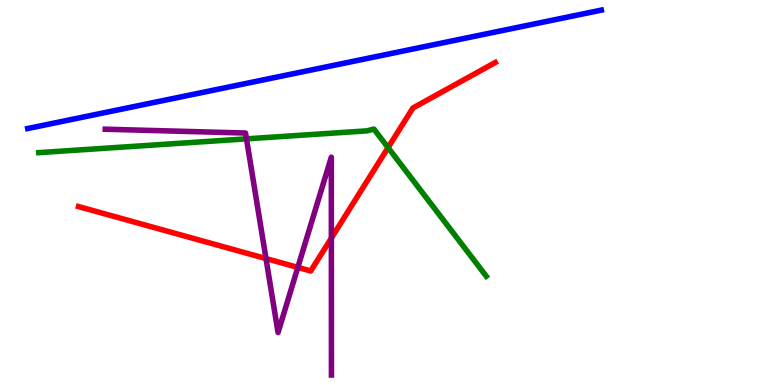[{'lines': ['blue', 'red'], 'intersections': []}, {'lines': ['green', 'red'], 'intersections': [{'x': 5.01, 'y': 6.17}]}, {'lines': ['purple', 'red'], 'intersections': [{'x': 3.43, 'y': 3.28}, {'x': 3.84, 'y': 3.05}, {'x': 4.28, 'y': 3.82}]}, {'lines': ['blue', 'green'], 'intersections': []}, {'lines': ['blue', 'purple'], 'intersections': []}, {'lines': ['green', 'purple'], 'intersections': [{'x': 3.18, 'y': 6.39}]}]